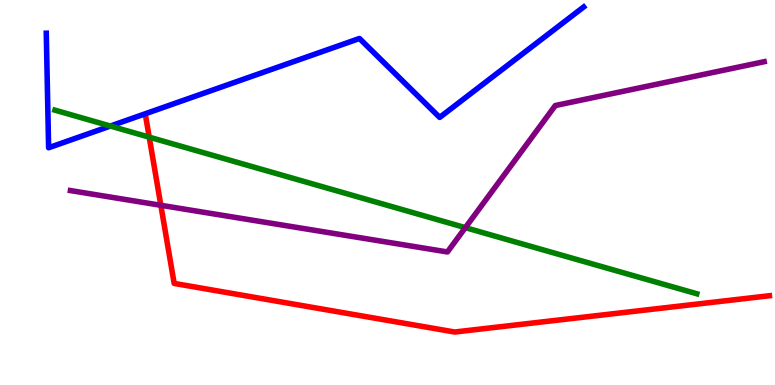[{'lines': ['blue', 'red'], 'intersections': []}, {'lines': ['green', 'red'], 'intersections': [{'x': 1.93, 'y': 6.44}]}, {'lines': ['purple', 'red'], 'intersections': [{'x': 2.08, 'y': 4.67}]}, {'lines': ['blue', 'green'], 'intersections': [{'x': 1.42, 'y': 6.73}]}, {'lines': ['blue', 'purple'], 'intersections': []}, {'lines': ['green', 'purple'], 'intersections': [{'x': 6.0, 'y': 4.09}]}]